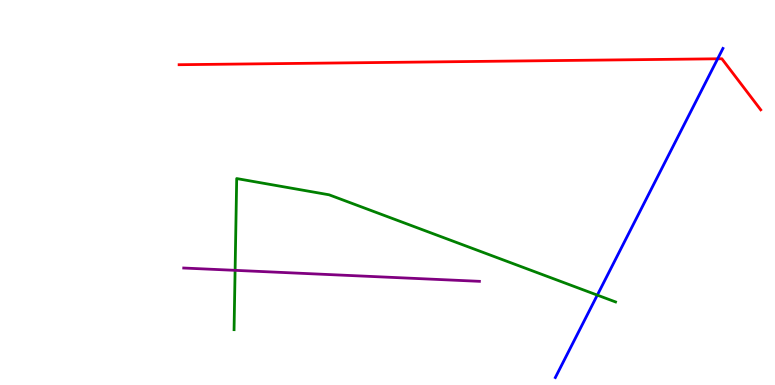[{'lines': ['blue', 'red'], 'intersections': [{'x': 9.26, 'y': 8.47}]}, {'lines': ['green', 'red'], 'intersections': []}, {'lines': ['purple', 'red'], 'intersections': []}, {'lines': ['blue', 'green'], 'intersections': [{'x': 7.71, 'y': 2.33}]}, {'lines': ['blue', 'purple'], 'intersections': []}, {'lines': ['green', 'purple'], 'intersections': [{'x': 3.03, 'y': 2.98}]}]